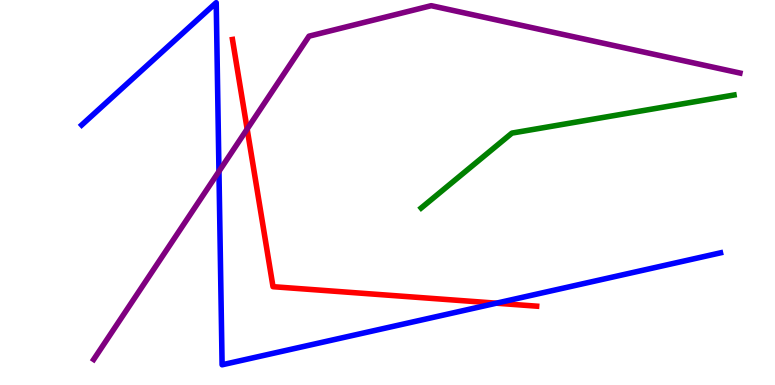[{'lines': ['blue', 'red'], 'intersections': [{'x': 6.4, 'y': 2.13}]}, {'lines': ['green', 'red'], 'intersections': []}, {'lines': ['purple', 'red'], 'intersections': [{'x': 3.19, 'y': 6.65}]}, {'lines': ['blue', 'green'], 'intersections': []}, {'lines': ['blue', 'purple'], 'intersections': [{'x': 2.83, 'y': 5.55}]}, {'lines': ['green', 'purple'], 'intersections': []}]